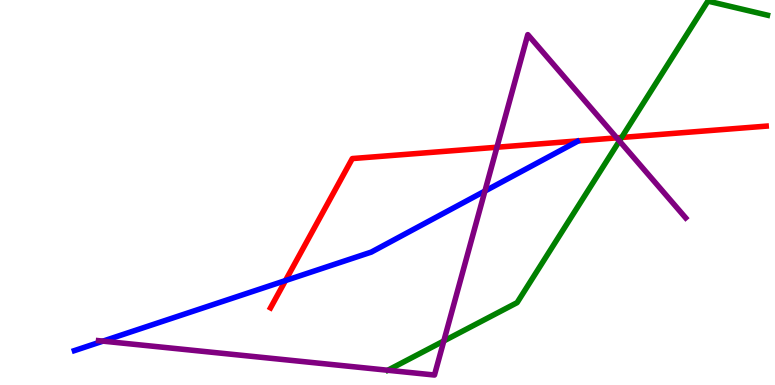[{'lines': ['blue', 'red'], 'intersections': [{'x': 3.68, 'y': 2.71}]}, {'lines': ['green', 'red'], 'intersections': [{'x': 8.02, 'y': 6.43}]}, {'lines': ['purple', 'red'], 'intersections': [{'x': 6.41, 'y': 6.18}, {'x': 7.96, 'y': 6.42}]}, {'lines': ['blue', 'green'], 'intersections': []}, {'lines': ['blue', 'purple'], 'intersections': [{'x': 1.33, 'y': 1.14}, {'x': 6.26, 'y': 5.04}]}, {'lines': ['green', 'purple'], 'intersections': [{'x': 5.73, 'y': 1.14}, {'x': 7.99, 'y': 6.34}]}]